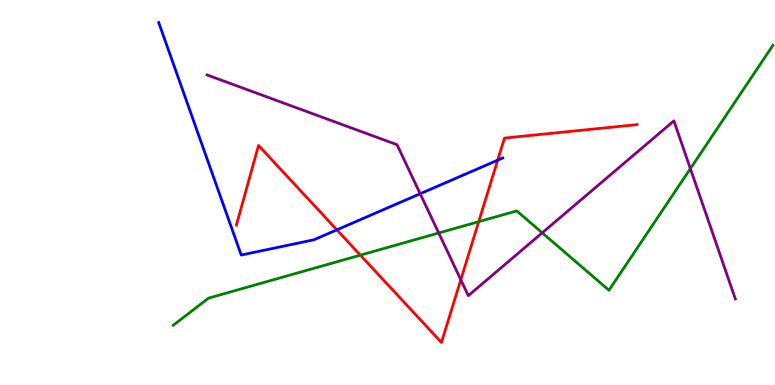[{'lines': ['blue', 'red'], 'intersections': [{'x': 4.35, 'y': 4.03}, {'x': 6.42, 'y': 5.84}]}, {'lines': ['green', 'red'], 'intersections': [{'x': 4.65, 'y': 3.37}, {'x': 6.18, 'y': 4.24}]}, {'lines': ['purple', 'red'], 'intersections': [{'x': 5.95, 'y': 2.73}]}, {'lines': ['blue', 'green'], 'intersections': []}, {'lines': ['blue', 'purple'], 'intersections': [{'x': 5.42, 'y': 4.97}]}, {'lines': ['green', 'purple'], 'intersections': [{'x': 5.66, 'y': 3.95}, {'x': 7.0, 'y': 3.95}, {'x': 8.91, 'y': 5.62}]}]